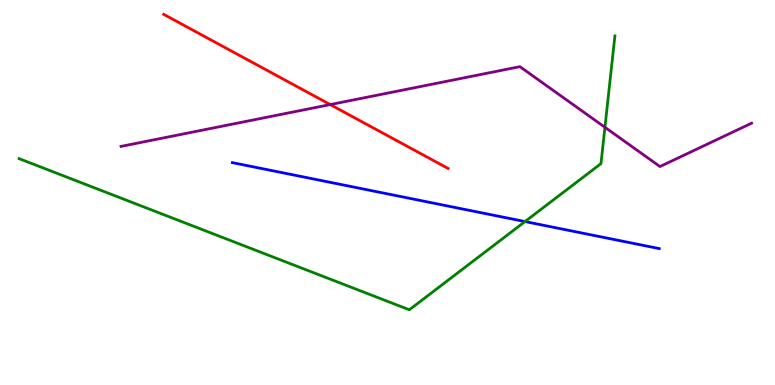[{'lines': ['blue', 'red'], 'intersections': []}, {'lines': ['green', 'red'], 'intersections': []}, {'lines': ['purple', 'red'], 'intersections': [{'x': 4.26, 'y': 7.28}]}, {'lines': ['blue', 'green'], 'intersections': [{'x': 6.77, 'y': 4.25}]}, {'lines': ['blue', 'purple'], 'intersections': []}, {'lines': ['green', 'purple'], 'intersections': [{'x': 7.81, 'y': 6.69}]}]